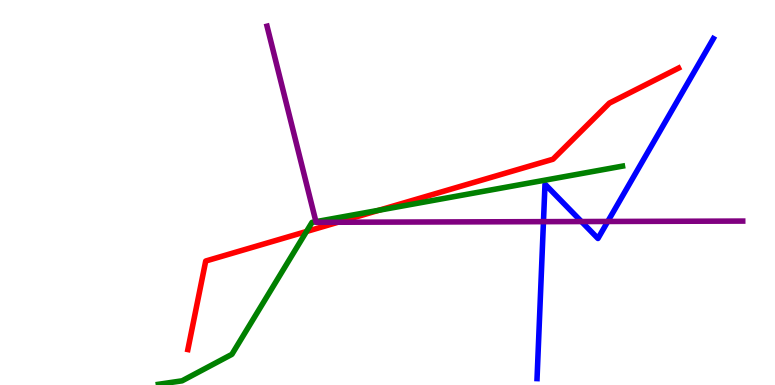[{'lines': ['blue', 'red'], 'intersections': []}, {'lines': ['green', 'red'], 'intersections': [{'x': 3.95, 'y': 3.99}, {'x': 4.89, 'y': 4.54}]}, {'lines': ['purple', 'red'], 'intersections': [{'x': 4.36, 'y': 4.23}]}, {'lines': ['blue', 'green'], 'intersections': []}, {'lines': ['blue', 'purple'], 'intersections': [{'x': 7.01, 'y': 4.24}, {'x': 7.5, 'y': 4.25}, {'x': 7.84, 'y': 4.25}]}, {'lines': ['green', 'purple'], 'intersections': [{'x': 4.08, 'y': 4.24}]}]